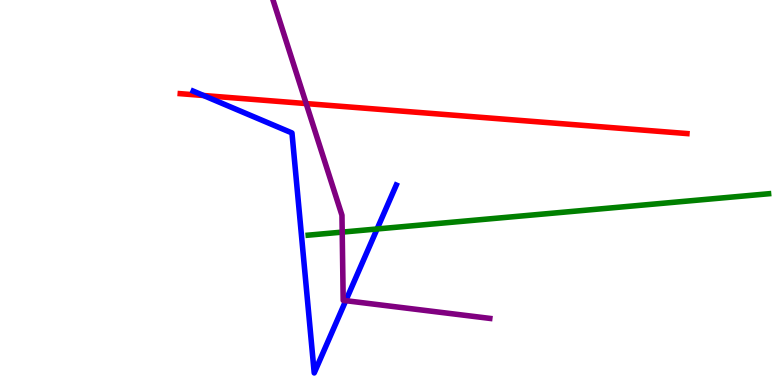[{'lines': ['blue', 'red'], 'intersections': [{'x': 2.63, 'y': 7.52}]}, {'lines': ['green', 'red'], 'intersections': []}, {'lines': ['purple', 'red'], 'intersections': [{'x': 3.95, 'y': 7.31}]}, {'lines': ['blue', 'green'], 'intersections': [{'x': 4.87, 'y': 4.05}]}, {'lines': ['blue', 'purple'], 'intersections': [{'x': 4.46, 'y': 2.19}]}, {'lines': ['green', 'purple'], 'intersections': [{'x': 4.42, 'y': 3.97}]}]